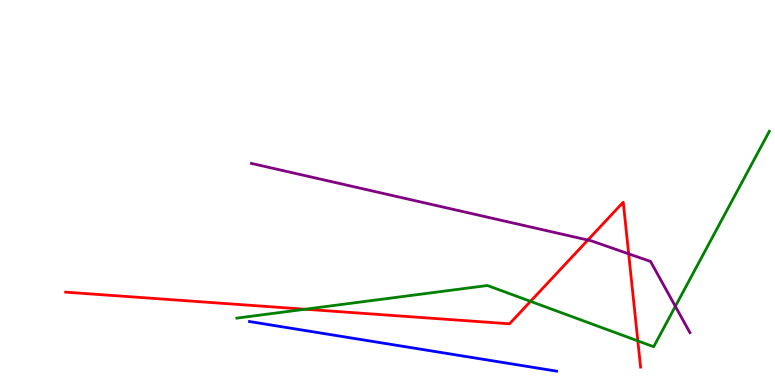[{'lines': ['blue', 'red'], 'intersections': []}, {'lines': ['green', 'red'], 'intersections': [{'x': 3.94, 'y': 1.97}, {'x': 6.85, 'y': 2.17}, {'x': 8.23, 'y': 1.15}]}, {'lines': ['purple', 'red'], 'intersections': [{'x': 7.59, 'y': 3.76}, {'x': 8.11, 'y': 3.41}]}, {'lines': ['blue', 'green'], 'intersections': []}, {'lines': ['blue', 'purple'], 'intersections': []}, {'lines': ['green', 'purple'], 'intersections': [{'x': 8.71, 'y': 2.04}]}]